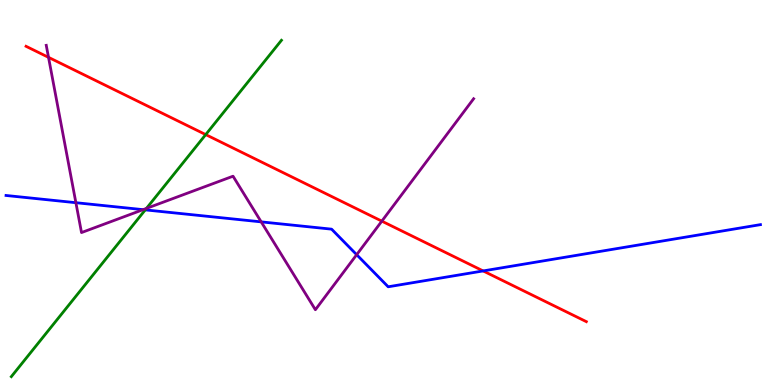[{'lines': ['blue', 'red'], 'intersections': [{'x': 6.23, 'y': 2.96}]}, {'lines': ['green', 'red'], 'intersections': [{'x': 2.65, 'y': 6.5}]}, {'lines': ['purple', 'red'], 'intersections': [{'x': 0.626, 'y': 8.51}, {'x': 4.93, 'y': 4.26}]}, {'lines': ['blue', 'green'], 'intersections': [{'x': 1.87, 'y': 4.55}]}, {'lines': ['blue', 'purple'], 'intersections': [{'x': 0.979, 'y': 4.74}, {'x': 1.85, 'y': 4.55}, {'x': 3.37, 'y': 4.24}, {'x': 4.6, 'y': 3.38}]}, {'lines': ['green', 'purple'], 'intersections': [{'x': 1.89, 'y': 4.59}]}]